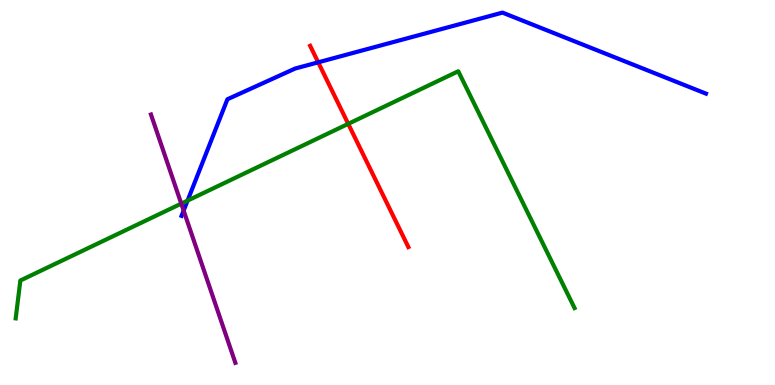[{'lines': ['blue', 'red'], 'intersections': [{'x': 4.11, 'y': 8.38}]}, {'lines': ['green', 'red'], 'intersections': [{'x': 4.49, 'y': 6.78}]}, {'lines': ['purple', 'red'], 'intersections': []}, {'lines': ['blue', 'green'], 'intersections': [{'x': 2.42, 'y': 4.79}]}, {'lines': ['blue', 'purple'], 'intersections': [{'x': 2.37, 'y': 4.53}]}, {'lines': ['green', 'purple'], 'intersections': [{'x': 2.34, 'y': 4.71}]}]